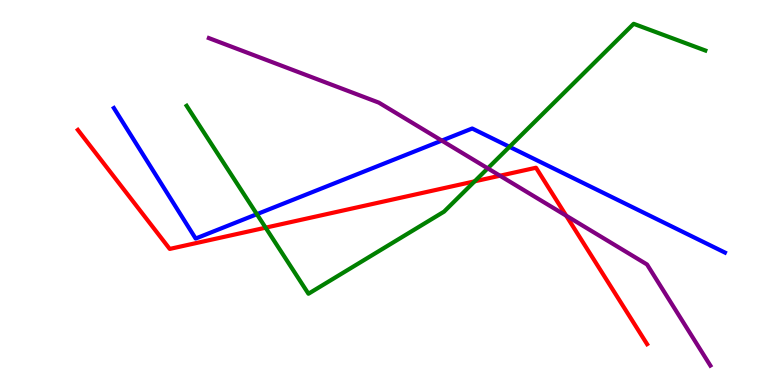[{'lines': ['blue', 'red'], 'intersections': []}, {'lines': ['green', 'red'], 'intersections': [{'x': 3.43, 'y': 4.09}, {'x': 6.12, 'y': 5.29}]}, {'lines': ['purple', 'red'], 'intersections': [{'x': 6.45, 'y': 5.44}, {'x': 7.31, 'y': 4.4}]}, {'lines': ['blue', 'green'], 'intersections': [{'x': 3.31, 'y': 4.44}, {'x': 6.57, 'y': 6.19}]}, {'lines': ['blue', 'purple'], 'intersections': [{'x': 5.7, 'y': 6.35}]}, {'lines': ['green', 'purple'], 'intersections': [{'x': 6.29, 'y': 5.63}]}]